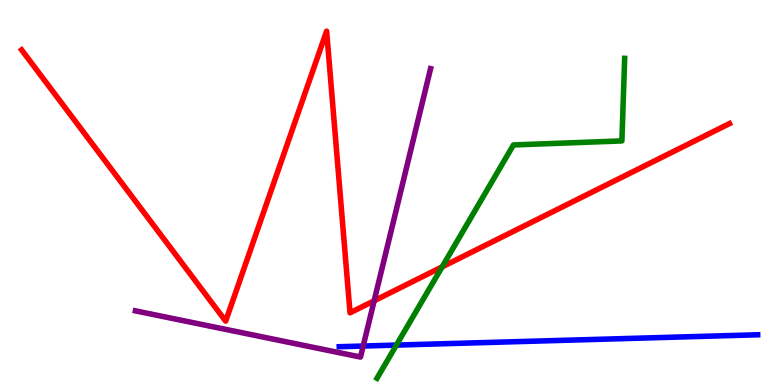[{'lines': ['blue', 'red'], 'intersections': []}, {'lines': ['green', 'red'], 'intersections': [{'x': 5.71, 'y': 3.07}]}, {'lines': ['purple', 'red'], 'intersections': [{'x': 4.83, 'y': 2.19}]}, {'lines': ['blue', 'green'], 'intersections': [{'x': 5.11, 'y': 1.04}]}, {'lines': ['blue', 'purple'], 'intersections': [{'x': 4.69, 'y': 1.01}]}, {'lines': ['green', 'purple'], 'intersections': []}]